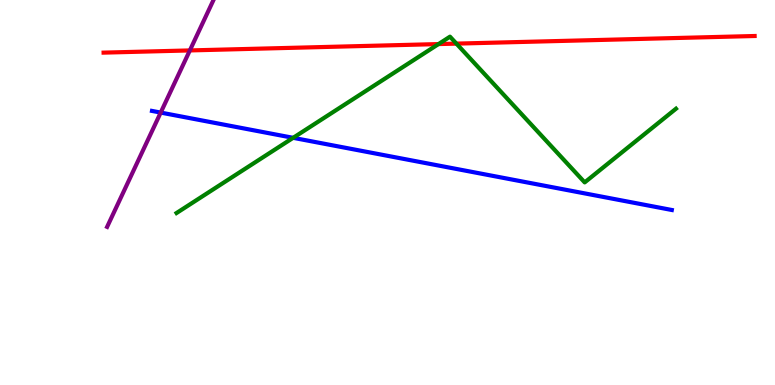[{'lines': ['blue', 'red'], 'intersections': []}, {'lines': ['green', 'red'], 'intersections': [{'x': 5.66, 'y': 8.86}, {'x': 5.89, 'y': 8.87}]}, {'lines': ['purple', 'red'], 'intersections': [{'x': 2.45, 'y': 8.69}]}, {'lines': ['blue', 'green'], 'intersections': [{'x': 3.78, 'y': 6.42}]}, {'lines': ['blue', 'purple'], 'intersections': [{'x': 2.07, 'y': 7.08}]}, {'lines': ['green', 'purple'], 'intersections': []}]